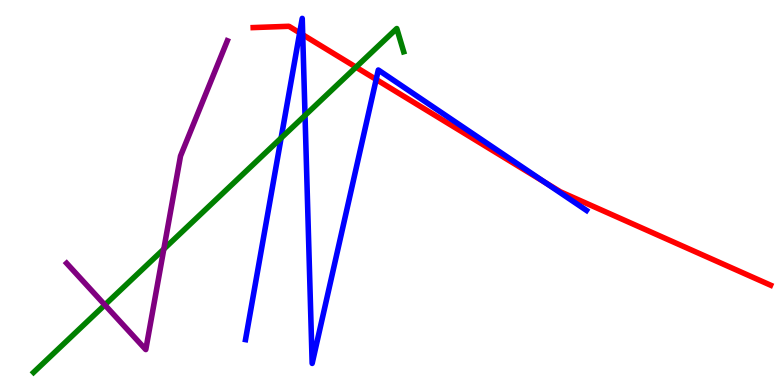[{'lines': ['blue', 'red'], 'intersections': [{'x': 3.87, 'y': 9.15}, {'x': 3.91, 'y': 9.1}, {'x': 4.85, 'y': 7.94}, {'x': 7.03, 'y': 5.26}]}, {'lines': ['green', 'red'], 'intersections': [{'x': 4.59, 'y': 8.26}]}, {'lines': ['purple', 'red'], 'intersections': []}, {'lines': ['blue', 'green'], 'intersections': [{'x': 3.63, 'y': 6.41}, {'x': 3.94, 'y': 7.0}]}, {'lines': ['blue', 'purple'], 'intersections': []}, {'lines': ['green', 'purple'], 'intersections': [{'x': 1.35, 'y': 2.08}, {'x': 2.11, 'y': 3.53}]}]